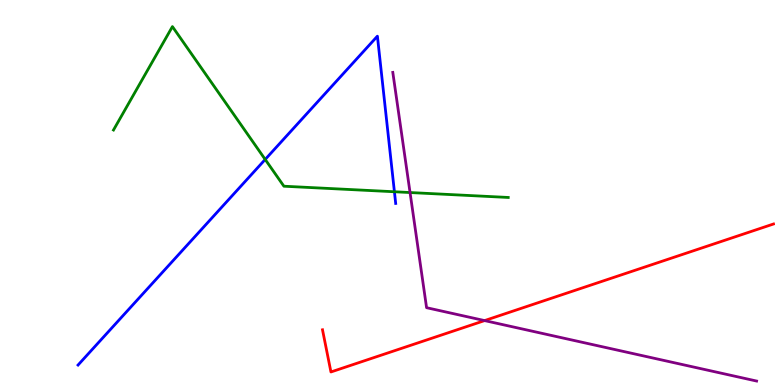[{'lines': ['blue', 'red'], 'intersections': []}, {'lines': ['green', 'red'], 'intersections': []}, {'lines': ['purple', 'red'], 'intersections': [{'x': 6.25, 'y': 1.67}]}, {'lines': ['blue', 'green'], 'intersections': [{'x': 3.42, 'y': 5.86}, {'x': 5.09, 'y': 5.02}]}, {'lines': ['blue', 'purple'], 'intersections': []}, {'lines': ['green', 'purple'], 'intersections': [{'x': 5.29, 'y': 5.0}]}]